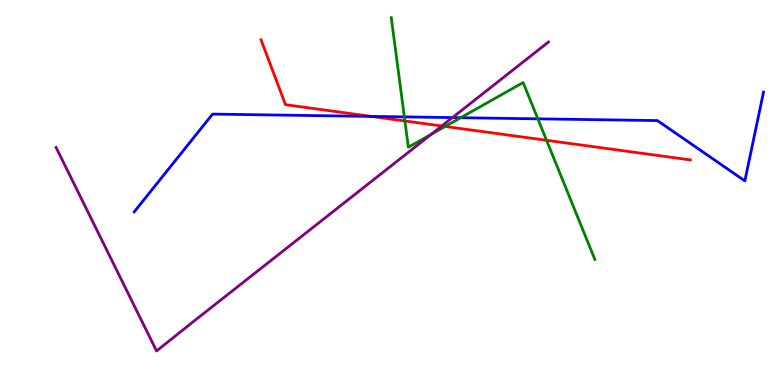[{'lines': ['blue', 'red'], 'intersections': [{'x': 4.79, 'y': 6.98}]}, {'lines': ['green', 'red'], 'intersections': [{'x': 5.22, 'y': 6.86}, {'x': 5.74, 'y': 6.72}, {'x': 7.05, 'y': 6.36}]}, {'lines': ['purple', 'red'], 'intersections': [{'x': 5.7, 'y': 6.73}]}, {'lines': ['blue', 'green'], 'intersections': [{'x': 5.22, 'y': 6.96}, {'x': 5.94, 'y': 6.94}, {'x': 6.94, 'y': 6.91}]}, {'lines': ['blue', 'purple'], 'intersections': [{'x': 5.84, 'y': 6.95}]}, {'lines': ['green', 'purple'], 'intersections': [{'x': 5.56, 'y': 6.51}]}]